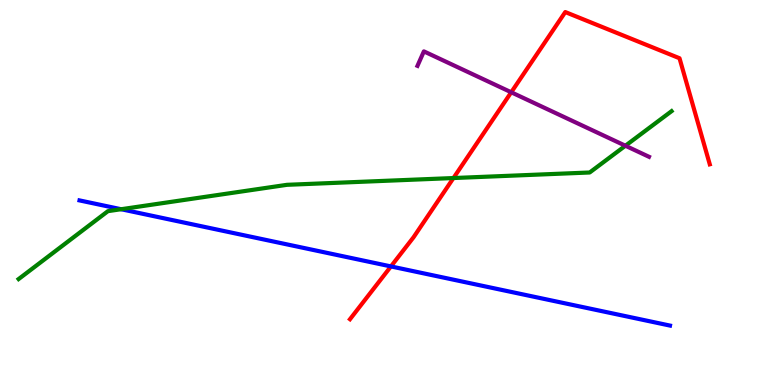[{'lines': ['blue', 'red'], 'intersections': [{'x': 5.04, 'y': 3.08}]}, {'lines': ['green', 'red'], 'intersections': [{'x': 5.85, 'y': 5.38}]}, {'lines': ['purple', 'red'], 'intersections': [{'x': 6.6, 'y': 7.6}]}, {'lines': ['blue', 'green'], 'intersections': [{'x': 1.56, 'y': 4.57}]}, {'lines': ['blue', 'purple'], 'intersections': []}, {'lines': ['green', 'purple'], 'intersections': [{'x': 8.07, 'y': 6.21}]}]